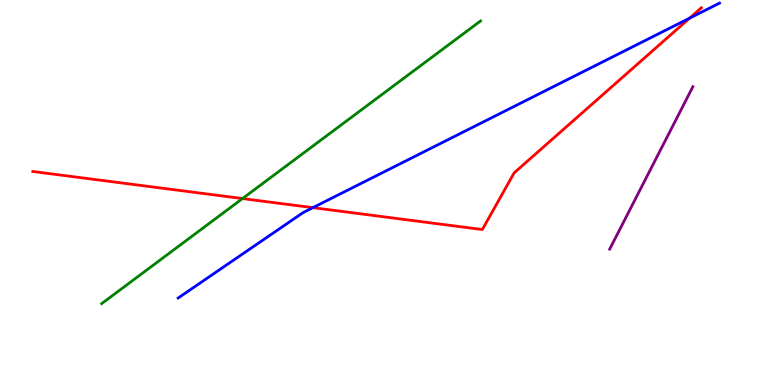[{'lines': ['blue', 'red'], 'intersections': [{'x': 4.04, 'y': 4.61}, {'x': 8.9, 'y': 9.53}]}, {'lines': ['green', 'red'], 'intersections': [{'x': 3.13, 'y': 4.84}]}, {'lines': ['purple', 'red'], 'intersections': []}, {'lines': ['blue', 'green'], 'intersections': []}, {'lines': ['blue', 'purple'], 'intersections': []}, {'lines': ['green', 'purple'], 'intersections': []}]